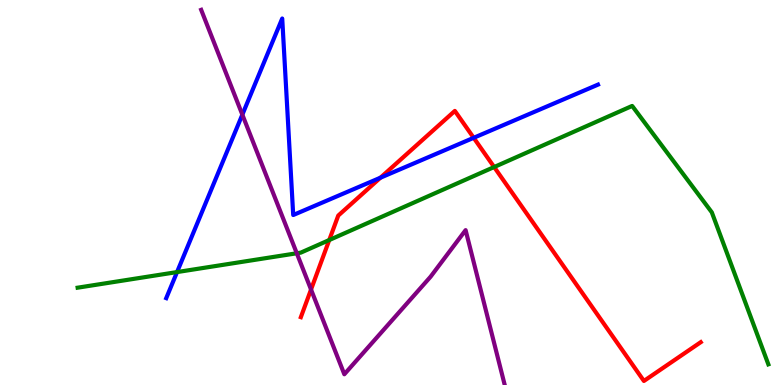[{'lines': ['blue', 'red'], 'intersections': [{'x': 4.91, 'y': 5.38}, {'x': 6.11, 'y': 6.42}]}, {'lines': ['green', 'red'], 'intersections': [{'x': 4.25, 'y': 3.77}, {'x': 6.38, 'y': 5.66}]}, {'lines': ['purple', 'red'], 'intersections': [{'x': 4.01, 'y': 2.48}]}, {'lines': ['blue', 'green'], 'intersections': [{'x': 2.28, 'y': 2.93}]}, {'lines': ['blue', 'purple'], 'intersections': [{'x': 3.13, 'y': 7.02}]}, {'lines': ['green', 'purple'], 'intersections': [{'x': 3.83, 'y': 3.42}]}]